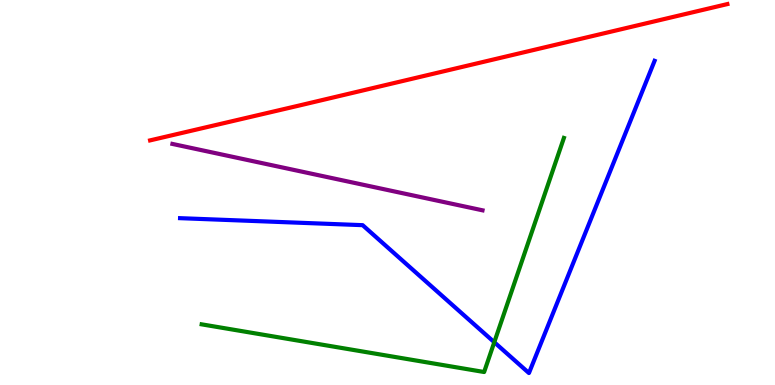[{'lines': ['blue', 'red'], 'intersections': []}, {'lines': ['green', 'red'], 'intersections': []}, {'lines': ['purple', 'red'], 'intersections': []}, {'lines': ['blue', 'green'], 'intersections': [{'x': 6.38, 'y': 1.11}]}, {'lines': ['blue', 'purple'], 'intersections': []}, {'lines': ['green', 'purple'], 'intersections': []}]